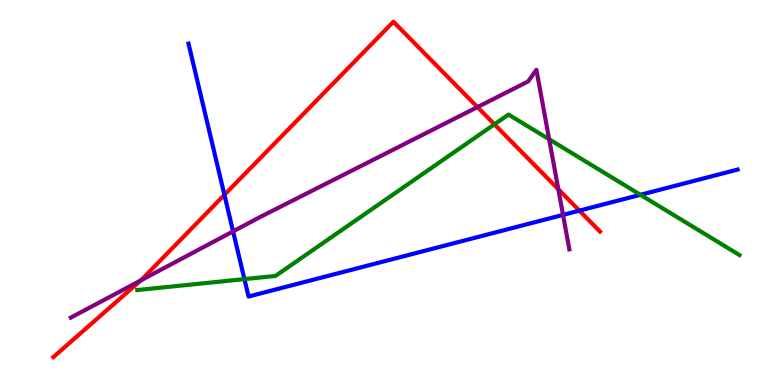[{'lines': ['blue', 'red'], 'intersections': [{'x': 2.9, 'y': 4.94}, {'x': 7.48, 'y': 4.53}]}, {'lines': ['green', 'red'], 'intersections': [{'x': 6.38, 'y': 6.77}]}, {'lines': ['purple', 'red'], 'intersections': [{'x': 1.82, 'y': 2.71}, {'x': 6.16, 'y': 7.22}, {'x': 7.2, 'y': 5.08}]}, {'lines': ['blue', 'green'], 'intersections': [{'x': 3.15, 'y': 2.75}, {'x': 8.26, 'y': 4.94}]}, {'lines': ['blue', 'purple'], 'intersections': [{'x': 3.01, 'y': 3.99}, {'x': 7.26, 'y': 4.42}]}, {'lines': ['green', 'purple'], 'intersections': [{'x': 7.09, 'y': 6.38}]}]